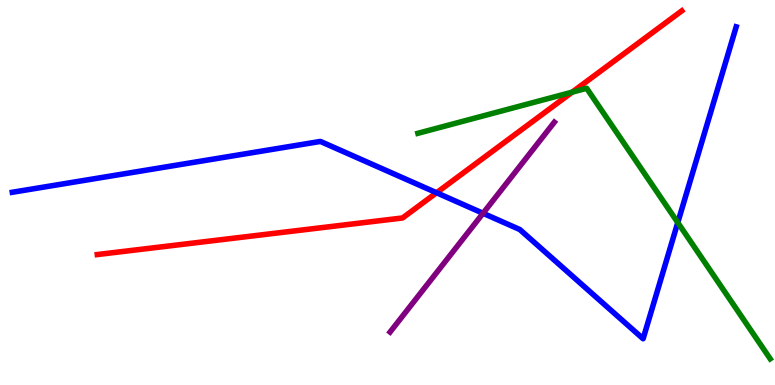[{'lines': ['blue', 'red'], 'intersections': [{'x': 5.63, 'y': 4.99}]}, {'lines': ['green', 'red'], 'intersections': [{'x': 7.38, 'y': 7.61}]}, {'lines': ['purple', 'red'], 'intersections': []}, {'lines': ['blue', 'green'], 'intersections': [{'x': 8.75, 'y': 4.22}]}, {'lines': ['blue', 'purple'], 'intersections': [{'x': 6.23, 'y': 4.46}]}, {'lines': ['green', 'purple'], 'intersections': []}]